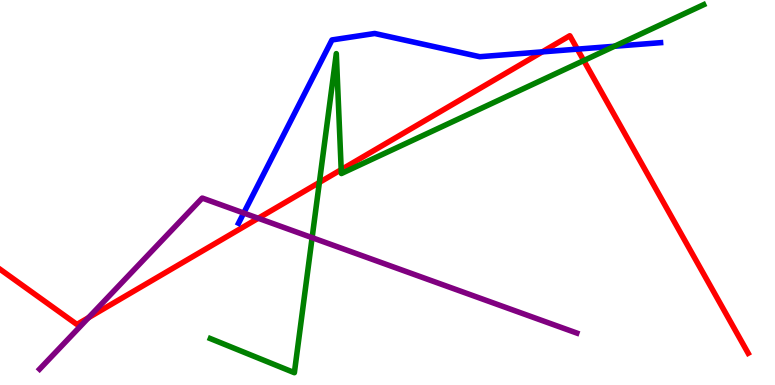[{'lines': ['blue', 'red'], 'intersections': [{'x': 7.0, 'y': 8.65}, {'x': 7.45, 'y': 8.72}]}, {'lines': ['green', 'red'], 'intersections': [{'x': 4.12, 'y': 5.26}, {'x': 4.4, 'y': 5.59}, {'x': 7.53, 'y': 8.43}]}, {'lines': ['purple', 'red'], 'intersections': [{'x': 1.14, 'y': 1.75}, {'x': 3.33, 'y': 4.33}]}, {'lines': ['blue', 'green'], 'intersections': [{'x': 7.93, 'y': 8.8}]}, {'lines': ['blue', 'purple'], 'intersections': [{'x': 3.15, 'y': 4.47}]}, {'lines': ['green', 'purple'], 'intersections': [{'x': 4.03, 'y': 3.83}]}]